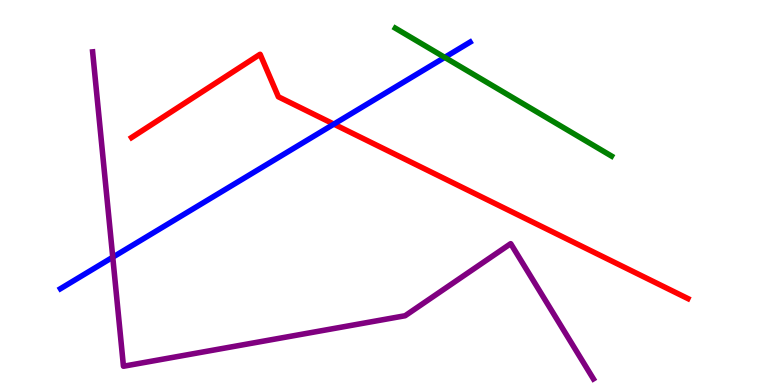[{'lines': ['blue', 'red'], 'intersections': [{'x': 4.31, 'y': 6.78}]}, {'lines': ['green', 'red'], 'intersections': []}, {'lines': ['purple', 'red'], 'intersections': []}, {'lines': ['blue', 'green'], 'intersections': [{'x': 5.74, 'y': 8.51}]}, {'lines': ['blue', 'purple'], 'intersections': [{'x': 1.45, 'y': 3.32}]}, {'lines': ['green', 'purple'], 'intersections': []}]